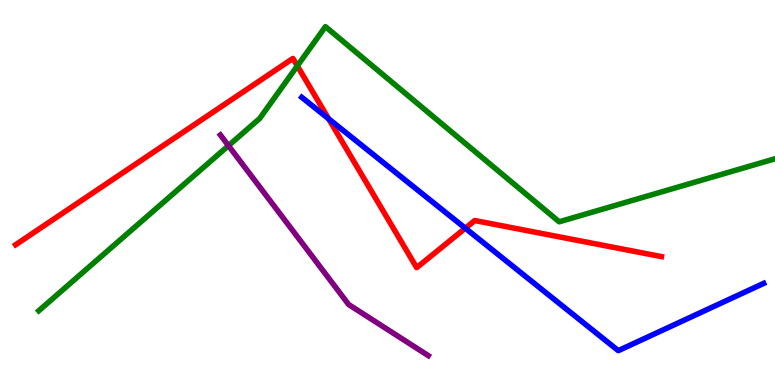[{'lines': ['blue', 'red'], 'intersections': [{'x': 4.24, 'y': 6.91}, {'x': 6.0, 'y': 4.07}]}, {'lines': ['green', 'red'], 'intersections': [{'x': 3.84, 'y': 8.29}]}, {'lines': ['purple', 'red'], 'intersections': []}, {'lines': ['blue', 'green'], 'intersections': []}, {'lines': ['blue', 'purple'], 'intersections': []}, {'lines': ['green', 'purple'], 'intersections': [{'x': 2.95, 'y': 6.22}]}]